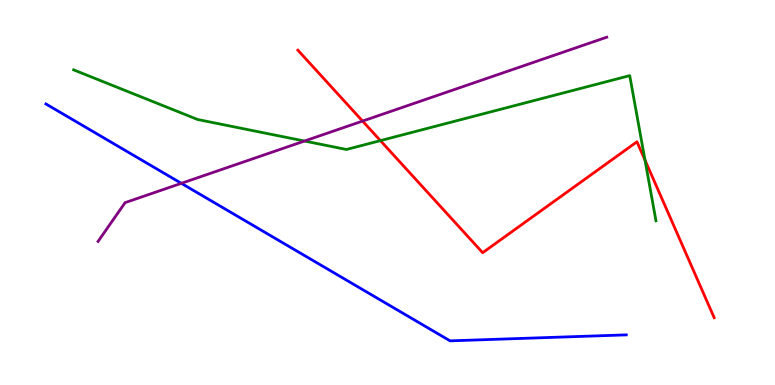[{'lines': ['blue', 'red'], 'intersections': []}, {'lines': ['green', 'red'], 'intersections': [{'x': 4.91, 'y': 6.35}, {'x': 8.32, 'y': 5.84}]}, {'lines': ['purple', 'red'], 'intersections': [{'x': 4.68, 'y': 6.86}]}, {'lines': ['blue', 'green'], 'intersections': []}, {'lines': ['blue', 'purple'], 'intersections': [{'x': 2.34, 'y': 5.24}]}, {'lines': ['green', 'purple'], 'intersections': [{'x': 3.93, 'y': 6.34}]}]